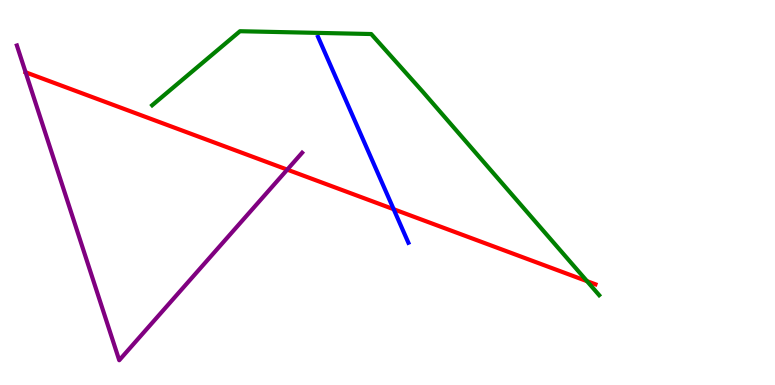[{'lines': ['blue', 'red'], 'intersections': [{'x': 5.08, 'y': 4.57}]}, {'lines': ['green', 'red'], 'intersections': [{'x': 7.57, 'y': 2.7}]}, {'lines': ['purple', 'red'], 'intersections': [{'x': 0.33, 'y': 8.12}, {'x': 3.71, 'y': 5.59}]}, {'lines': ['blue', 'green'], 'intersections': []}, {'lines': ['blue', 'purple'], 'intersections': []}, {'lines': ['green', 'purple'], 'intersections': []}]